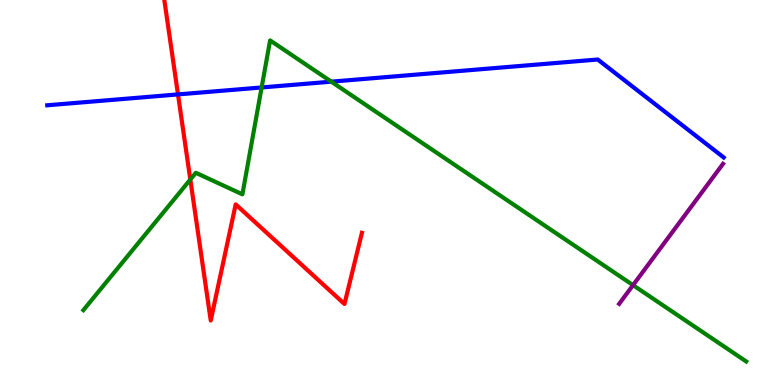[{'lines': ['blue', 'red'], 'intersections': [{'x': 2.3, 'y': 7.55}]}, {'lines': ['green', 'red'], 'intersections': [{'x': 2.46, 'y': 5.34}]}, {'lines': ['purple', 'red'], 'intersections': []}, {'lines': ['blue', 'green'], 'intersections': [{'x': 3.38, 'y': 7.73}, {'x': 4.27, 'y': 7.88}]}, {'lines': ['blue', 'purple'], 'intersections': []}, {'lines': ['green', 'purple'], 'intersections': [{'x': 8.17, 'y': 2.59}]}]